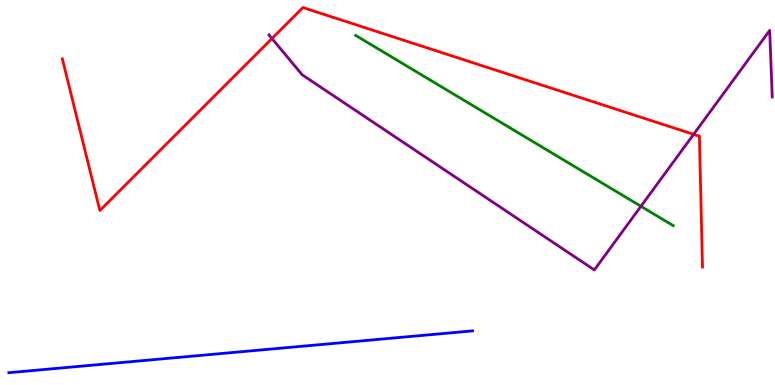[{'lines': ['blue', 'red'], 'intersections': []}, {'lines': ['green', 'red'], 'intersections': []}, {'lines': ['purple', 'red'], 'intersections': [{'x': 3.51, 'y': 9.0}, {'x': 8.95, 'y': 6.51}]}, {'lines': ['blue', 'green'], 'intersections': []}, {'lines': ['blue', 'purple'], 'intersections': []}, {'lines': ['green', 'purple'], 'intersections': [{'x': 8.27, 'y': 4.64}]}]